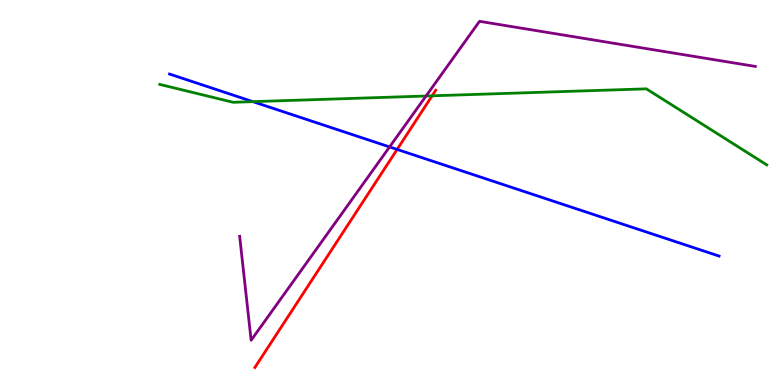[{'lines': ['blue', 'red'], 'intersections': [{'x': 5.12, 'y': 6.12}]}, {'lines': ['green', 'red'], 'intersections': [{'x': 5.58, 'y': 7.51}]}, {'lines': ['purple', 'red'], 'intersections': []}, {'lines': ['blue', 'green'], 'intersections': [{'x': 3.26, 'y': 7.36}]}, {'lines': ['blue', 'purple'], 'intersections': [{'x': 5.03, 'y': 6.18}]}, {'lines': ['green', 'purple'], 'intersections': [{'x': 5.5, 'y': 7.51}]}]